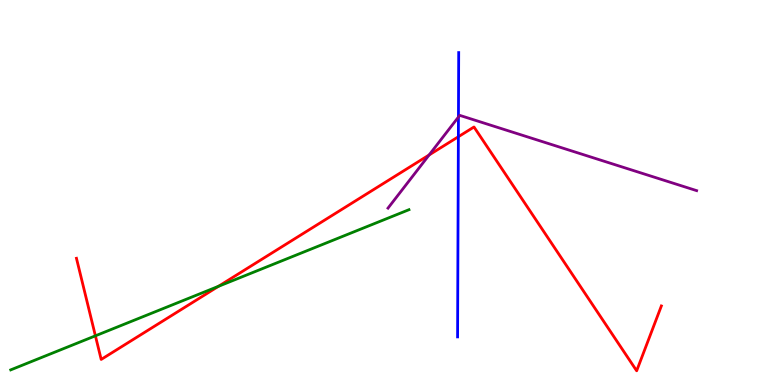[{'lines': ['blue', 'red'], 'intersections': [{'x': 5.91, 'y': 6.45}]}, {'lines': ['green', 'red'], 'intersections': [{'x': 1.23, 'y': 1.28}, {'x': 2.82, 'y': 2.56}]}, {'lines': ['purple', 'red'], 'intersections': [{'x': 5.54, 'y': 5.97}]}, {'lines': ['blue', 'green'], 'intersections': []}, {'lines': ['blue', 'purple'], 'intersections': [{'x': 5.92, 'y': 6.96}]}, {'lines': ['green', 'purple'], 'intersections': []}]